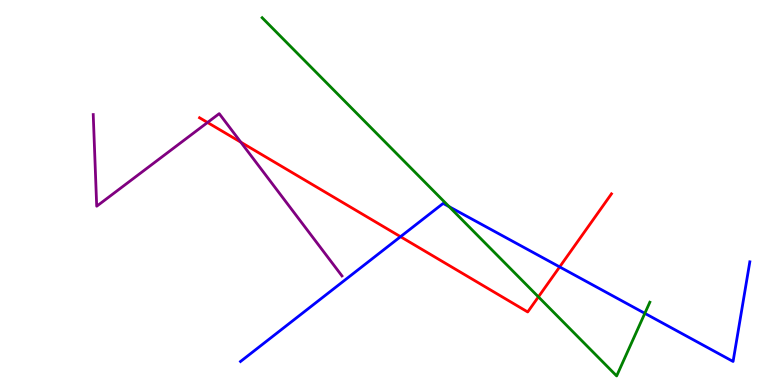[{'lines': ['blue', 'red'], 'intersections': [{'x': 5.17, 'y': 3.85}, {'x': 7.22, 'y': 3.07}]}, {'lines': ['green', 'red'], 'intersections': [{'x': 6.95, 'y': 2.29}]}, {'lines': ['purple', 'red'], 'intersections': [{'x': 2.68, 'y': 6.82}, {'x': 3.11, 'y': 6.31}]}, {'lines': ['blue', 'green'], 'intersections': [{'x': 5.79, 'y': 4.63}, {'x': 8.32, 'y': 1.86}]}, {'lines': ['blue', 'purple'], 'intersections': []}, {'lines': ['green', 'purple'], 'intersections': []}]